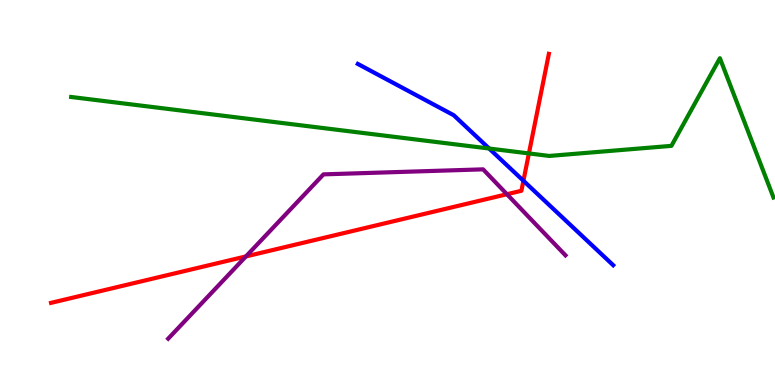[{'lines': ['blue', 'red'], 'intersections': [{'x': 6.75, 'y': 5.3}]}, {'lines': ['green', 'red'], 'intersections': [{'x': 6.82, 'y': 6.01}]}, {'lines': ['purple', 'red'], 'intersections': [{'x': 3.17, 'y': 3.34}, {'x': 6.54, 'y': 4.96}]}, {'lines': ['blue', 'green'], 'intersections': [{'x': 6.31, 'y': 6.14}]}, {'lines': ['blue', 'purple'], 'intersections': []}, {'lines': ['green', 'purple'], 'intersections': []}]